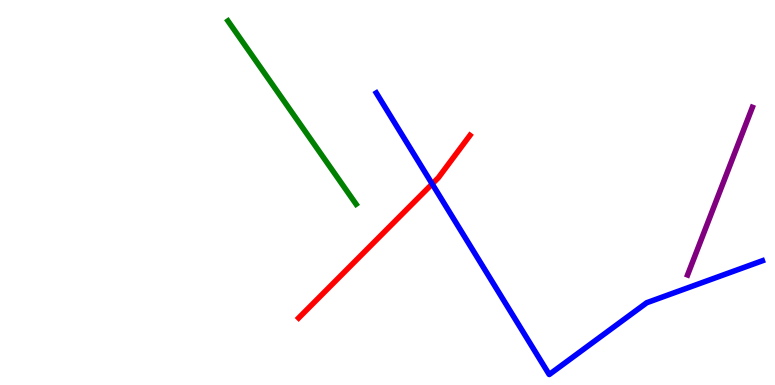[{'lines': ['blue', 'red'], 'intersections': [{'x': 5.58, 'y': 5.22}]}, {'lines': ['green', 'red'], 'intersections': []}, {'lines': ['purple', 'red'], 'intersections': []}, {'lines': ['blue', 'green'], 'intersections': []}, {'lines': ['blue', 'purple'], 'intersections': []}, {'lines': ['green', 'purple'], 'intersections': []}]